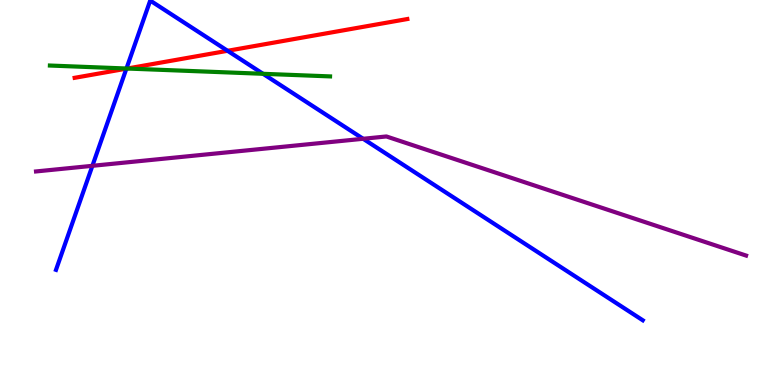[{'lines': ['blue', 'red'], 'intersections': [{'x': 1.63, 'y': 8.22}, {'x': 2.94, 'y': 8.68}]}, {'lines': ['green', 'red'], 'intersections': [{'x': 1.64, 'y': 8.22}]}, {'lines': ['purple', 'red'], 'intersections': []}, {'lines': ['blue', 'green'], 'intersections': [{'x': 1.63, 'y': 8.22}, {'x': 3.39, 'y': 8.08}]}, {'lines': ['blue', 'purple'], 'intersections': [{'x': 1.19, 'y': 5.69}, {'x': 4.69, 'y': 6.4}]}, {'lines': ['green', 'purple'], 'intersections': []}]